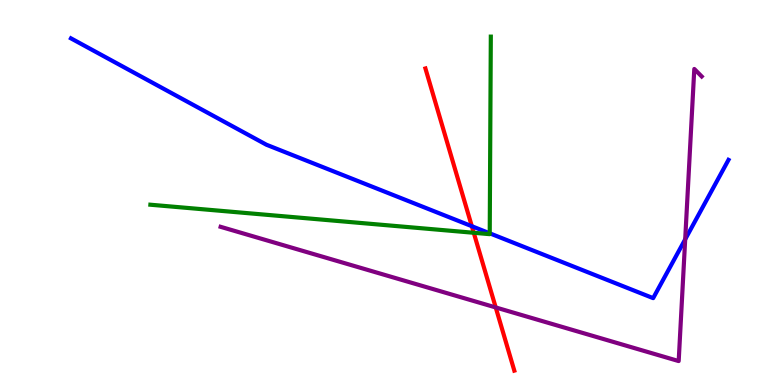[{'lines': ['blue', 'red'], 'intersections': [{'x': 6.09, 'y': 4.12}]}, {'lines': ['green', 'red'], 'intersections': [{'x': 6.11, 'y': 3.95}]}, {'lines': ['purple', 'red'], 'intersections': [{'x': 6.4, 'y': 2.01}]}, {'lines': ['blue', 'green'], 'intersections': [{'x': 6.32, 'y': 3.94}]}, {'lines': ['blue', 'purple'], 'intersections': [{'x': 8.84, 'y': 3.78}]}, {'lines': ['green', 'purple'], 'intersections': []}]